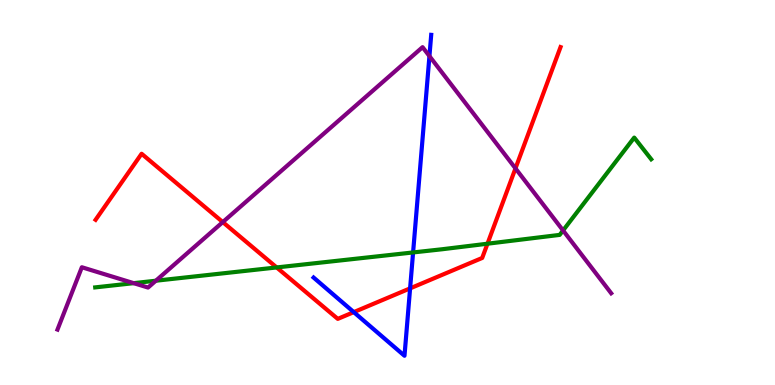[{'lines': ['blue', 'red'], 'intersections': [{'x': 4.56, 'y': 1.89}, {'x': 5.29, 'y': 2.51}]}, {'lines': ['green', 'red'], 'intersections': [{'x': 3.57, 'y': 3.05}, {'x': 6.29, 'y': 3.67}]}, {'lines': ['purple', 'red'], 'intersections': [{'x': 2.87, 'y': 4.23}, {'x': 6.65, 'y': 5.63}]}, {'lines': ['blue', 'green'], 'intersections': [{'x': 5.33, 'y': 3.44}]}, {'lines': ['blue', 'purple'], 'intersections': [{'x': 5.54, 'y': 8.54}]}, {'lines': ['green', 'purple'], 'intersections': [{'x': 1.73, 'y': 2.65}, {'x': 2.01, 'y': 2.71}, {'x': 7.27, 'y': 4.01}]}]